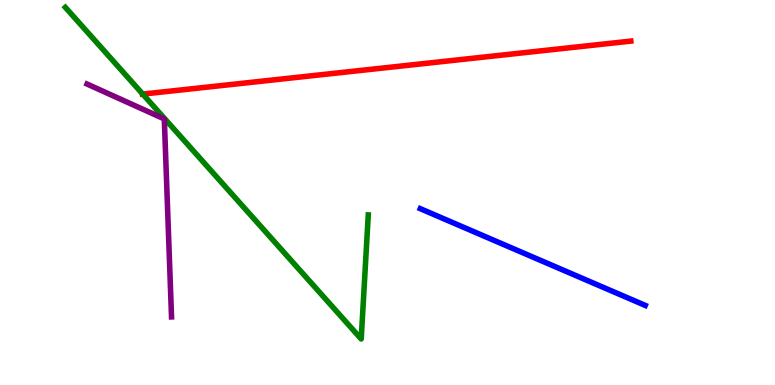[{'lines': ['blue', 'red'], 'intersections': []}, {'lines': ['green', 'red'], 'intersections': [{'x': 1.84, 'y': 7.56}]}, {'lines': ['purple', 'red'], 'intersections': []}, {'lines': ['blue', 'green'], 'intersections': []}, {'lines': ['blue', 'purple'], 'intersections': []}, {'lines': ['green', 'purple'], 'intersections': []}]